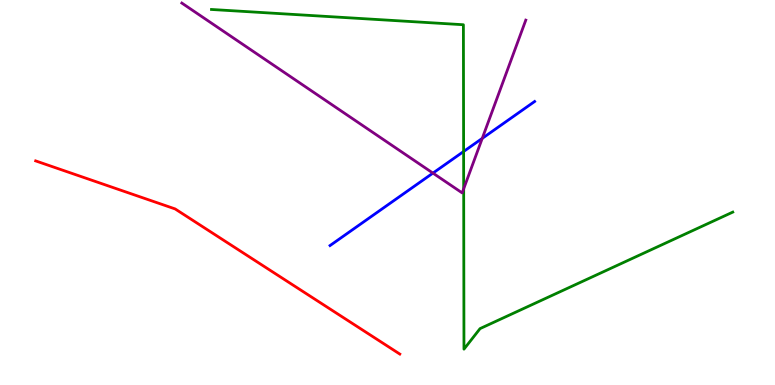[{'lines': ['blue', 'red'], 'intersections': []}, {'lines': ['green', 'red'], 'intersections': []}, {'lines': ['purple', 'red'], 'intersections': []}, {'lines': ['blue', 'green'], 'intersections': [{'x': 5.98, 'y': 6.06}]}, {'lines': ['blue', 'purple'], 'intersections': [{'x': 5.59, 'y': 5.5}, {'x': 6.22, 'y': 6.41}]}, {'lines': ['green', 'purple'], 'intersections': [{'x': 5.98, 'y': 5.1}]}]